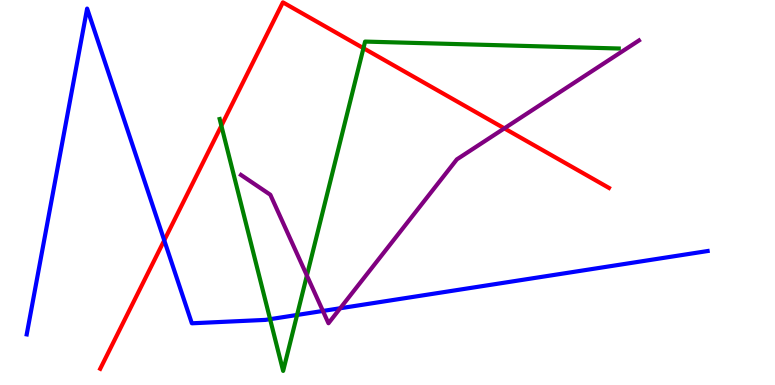[{'lines': ['blue', 'red'], 'intersections': [{'x': 2.12, 'y': 3.76}]}, {'lines': ['green', 'red'], 'intersections': [{'x': 2.86, 'y': 6.73}, {'x': 4.69, 'y': 8.75}]}, {'lines': ['purple', 'red'], 'intersections': [{'x': 6.51, 'y': 6.67}]}, {'lines': ['blue', 'green'], 'intersections': [{'x': 3.49, 'y': 1.71}, {'x': 3.83, 'y': 1.82}]}, {'lines': ['blue', 'purple'], 'intersections': [{'x': 4.17, 'y': 1.92}, {'x': 4.39, 'y': 1.99}]}, {'lines': ['green', 'purple'], 'intersections': [{'x': 3.96, 'y': 2.84}]}]